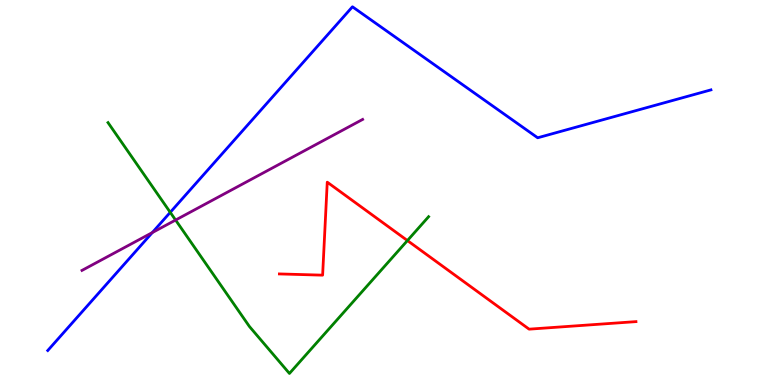[{'lines': ['blue', 'red'], 'intersections': []}, {'lines': ['green', 'red'], 'intersections': [{'x': 5.26, 'y': 3.75}]}, {'lines': ['purple', 'red'], 'intersections': []}, {'lines': ['blue', 'green'], 'intersections': [{'x': 2.2, 'y': 4.48}]}, {'lines': ['blue', 'purple'], 'intersections': [{'x': 1.97, 'y': 3.96}]}, {'lines': ['green', 'purple'], 'intersections': [{'x': 2.27, 'y': 4.28}]}]